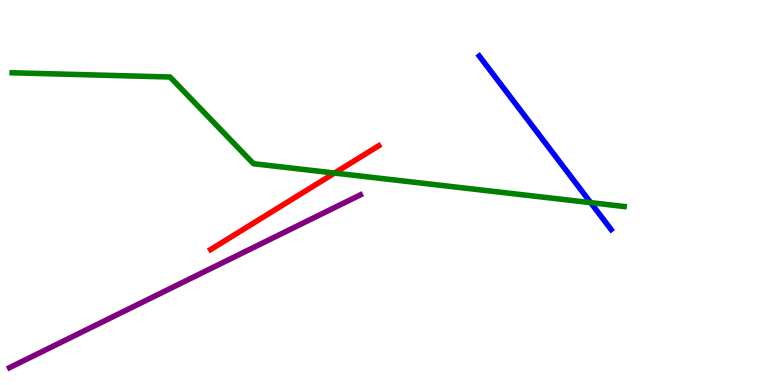[{'lines': ['blue', 'red'], 'intersections': []}, {'lines': ['green', 'red'], 'intersections': [{'x': 4.32, 'y': 5.51}]}, {'lines': ['purple', 'red'], 'intersections': []}, {'lines': ['blue', 'green'], 'intersections': [{'x': 7.62, 'y': 4.74}]}, {'lines': ['blue', 'purple'], 'intersections': []}, {'lines': ['green', 'purple'], 'intersections': []}]